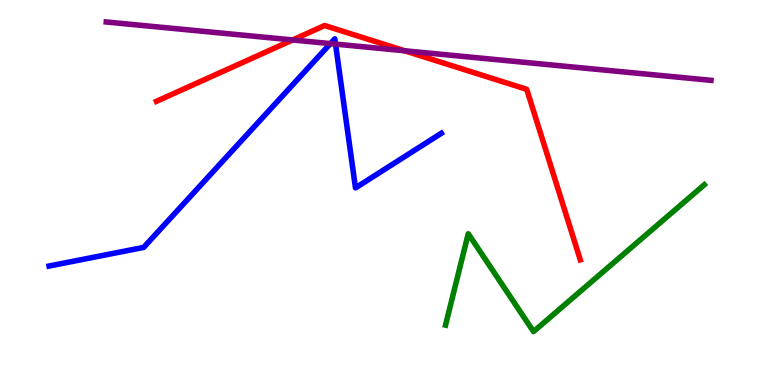[{'lines': ['blue', 'red'], 'intersections': []}, {'lines': ['green', 'red'], 'intersections': []}, {'lines': ['purple', 'red'], 'intersections': [{'x': 3.78, 'y': 8.96}, {'x': 5.22, 'y': 8.68}]}, {'lines': ['blue', 'green'], 'intersections': []}, {'lines': ['blue', 'purple'], 'intersections': [{'x': 4.26, 'y': 8.87}, {'x': 4.33, 'y': 8.85}]}, {'lines': ['green', 'purple'], 'intersections': []}]